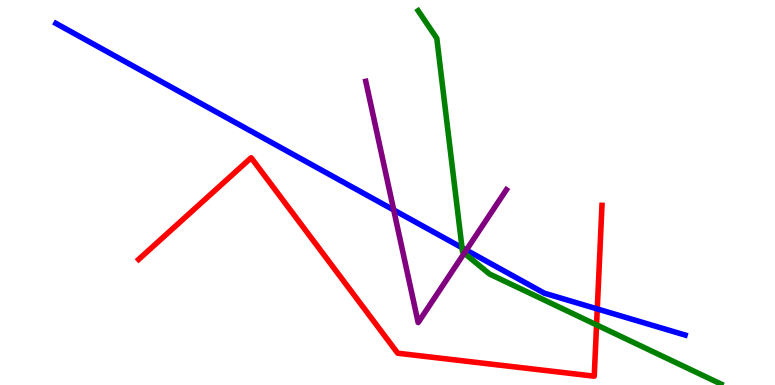[{'lines': ['blue', 'red'], 'intersections': [{'x': 7.71, 'y': 1.98}]}, {'lines': ['green', 'red'], 'intersections': [{'x': 7.7, 'y': 1.56}]}, {'lines': ['purple', 'red'], 'intersections': []}, {'lines': ['blue', 'green'], 'intersections': [{'x': 5.96, 'y': 3.57}]}, {'lines': ['blue', 'purple'], 'intersections': [{'x': 5.08, 'y': 4.55}, {'x': 6.02, 'y': 3.5}]}, {'lines': ['green', 'purple'], 'intersections': [{'x': 5.99, 'y': 3.42}]}]